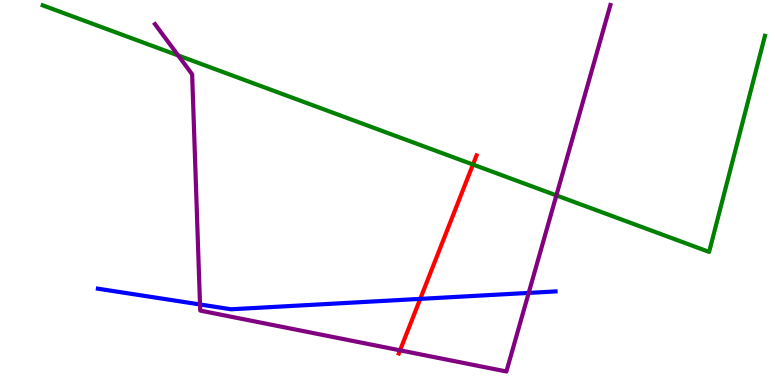[{'lines': ['blue', 'red'], 'intersections': [{'x': 5.42, 'y': 2.24}]}, {'lines': ['green', 'red'], 'intersections': [{'x': 6.1, 'y': 5.73}]}, {'lines': ['purple', 'red'], 'intersections': [{'x': 5.16, 'y': 0.901}]}, {'lines': ['blue', 'green'], 'intersections': []}, {'lines': ['blue', 'purple'], 'intersections': [{'x': 2.58, 'y': 2.09}, {'x': 6.82, 'y': 2.39}]}, {'lines': ['green', 'purple'], 'intersections': [{'x': 2.3, 'y': 8.56}, {'x': 7.18, 'y': 4.92}]}]